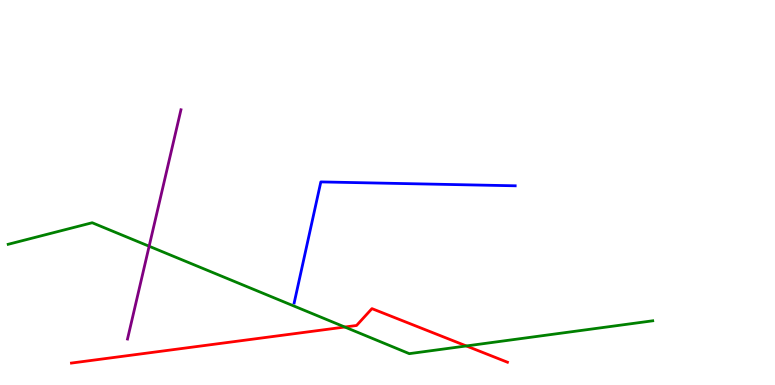[{'lines': ['blue', 'red'], 'intersections': []}, {'lines': ['green', 'red'], 'intersections': [{'x': 4.45, 'y': 1.51}, {'x': 6.02, 'y': 1.01}]}, {'lines': ['purple', 'red'], 'intersections': []}, {'lines': ['blue', 'green'], 'intersections': []}, {'lines': ['blue', 'purple'], 'intersections': []}, {'lines': ['green', 'purple'], 'intersections': [{'x': 1.92, 'y': 3.6}]}]